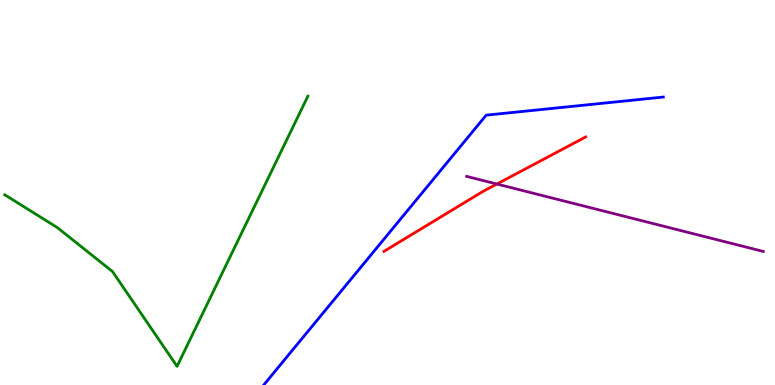[{'lines': ['blue', 'red'], 'intersections': []}, {'lines': ['green', 'red'], 'intersections': []}, {'lines': ['purple', 'red'], 'intersections': [{'x': 6.41, 'y': 5.22}]}, {'lines': ['blue', 'green'], 'intersections': []}, {'lines': ['blue', 'purple'], 'intersections': []}, {'lines': ['green', 'purple'], 'intersections': []}]